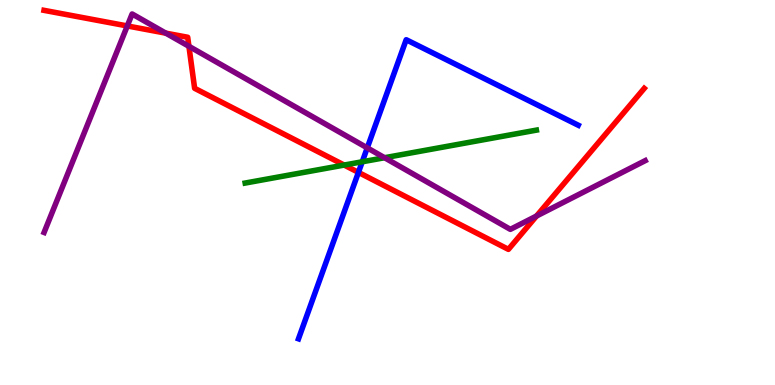[{'lines': ['blue', 'red'], 'intersections': [{'x': 4.62, 'y': 5.52}]}, {'lines': ['green', 'red'], 'intersections': [{'x': 4.44, 'y': 5.71}]}, {'lines': ['purple', 'red'], 'intersections': [{'x': 1.64, 'y': 9.33}, {'x': 2.14, 'y': 9.14}, {'x': 2.44, 'y': 8.8}, {'x': 6.92, 'y': 4.39}]}, {'lines': ['blue', 'green'], 'intersections': [{'x': 4.67, 'y': 5.8}]}, {'lines': ['blue', 'purple'], 'intersections': [{'x': 4.74, 'y': 6.16}]}, {'lines': ['green', 'purple'], 'intersections': [{'x': 4.96, 'y': 5.9}]}]